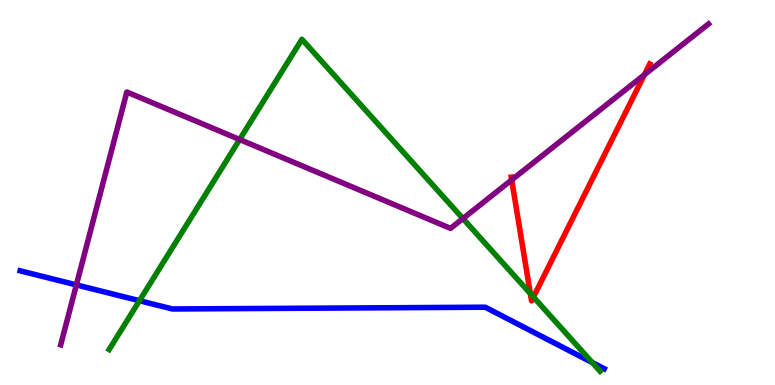[{'lines': ['blue', 'red'], 'intersections': []}, {'lines': ['green', 'red'], 'intersections': [{'x': 6.84, 'y': 2.37}, {'x': 6.88, 'y': 2.28}]}, {'lines': ['purple', 'red'], 'intersections': [{'x': 6.6, 'y': 5.33}, {'x': 8.31, 'y': 8.06}]}, {'lines': ['blue', 'green'], 'intersections': [{'x': 1.8, 'y': 2.19}, {'x': 7.64, 'y': 0.583}]}, {'lines': ['blue', 'purple'], 'intersections': [{'x': 0.986, 'y': 2.6}]}, {'lines': ['green', 'purple'], 'intersections': [{'x': 3.09, 'y': 6.38}, {'x': 5.97, 'y': 4.32}]}]